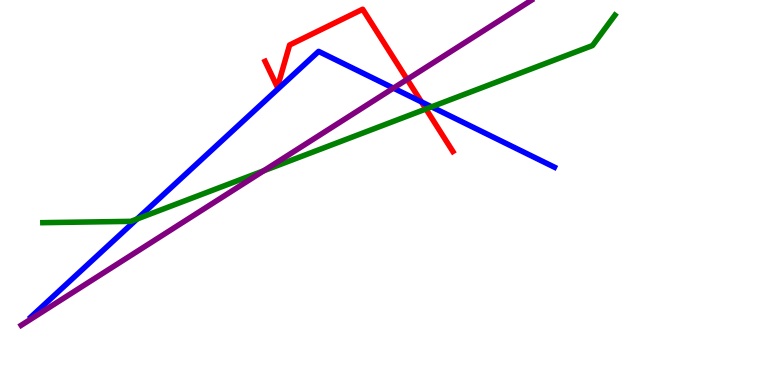[{'lines': ['blue', 'red'], 'intersections': [{'x': 5.44, 'y': 7.35}]}, {'lines': ['green', 'red'], 'intersections': [{'x': 5.5, 'y': 7.17}]}, {'lines': ['purple', 'red'], 'intersections': [{'x': 5.25, 'y': 7.94}]}, {'lines': ['blue', 'green'], 'intersections': [{'x': 1.77, 'y': 4.31}, {'x': 5.57, 'y': 7.22}]}, {'lines': ['blue', 'purple'], 'intersections': [{'x': 5.08, 'y': 7.71}]}, {'lines': ['green', 'purple'], 'intersections': [{'x': 3.4, 'y': 5.56}]}]